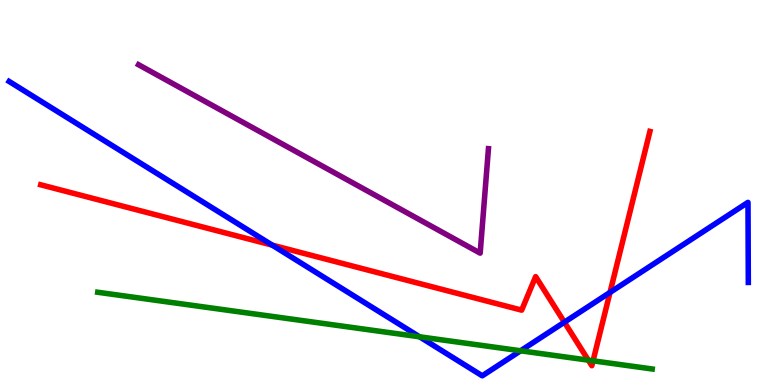[{'lines': ['blue', 'red'], 'intersections': [{'x': 3.51, 'y': 3.63}, {'x': 7.28, 'y': 1.63}, {'x': 7.87, 'y': 2.4}]}, {'lines': ['green', 'red'], 'intersections': [{'x': 7.59, 'y': 0.645}, {'x': 7.65, 'y': 0.628}]}, {'lines': ['purple', 'red'], 'intersections': []}, {'lines': ['blue', 'green'], 'intersections': [{'x': 5.41, 'y': 1.25}, {'x': 6.72, 'y': 0.889}]}, {'lines': ['blue', 'purple'], 'intersections': []}, {'lines': ['green', 'purple'], 'intersections': []}]